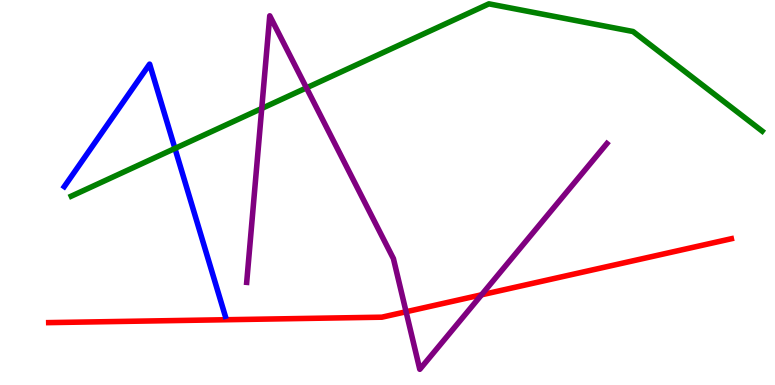[{'lines': ['blue', 'red'], 'intersections': []}, {'lines': ['green', 'red'], 'intersections': []}, {'lines': ['purple', 'red'], 'intersections': [{'x': 5.24, 'y': 1.9}, {'x': 6.21, 'y': 2.34}]}, {'lines': ['blue', 'green'], 'intersections': [{'x': 2.26, 'y': 6.14}]}, {'lines': ['blue', 'purple'], 'intersections': []}, {'lines': ['green', 'purple'], 'intersections': [{'x': 3.38, 'y': 7.18}, {'x': 3.95, 'y': 7.72}]}]